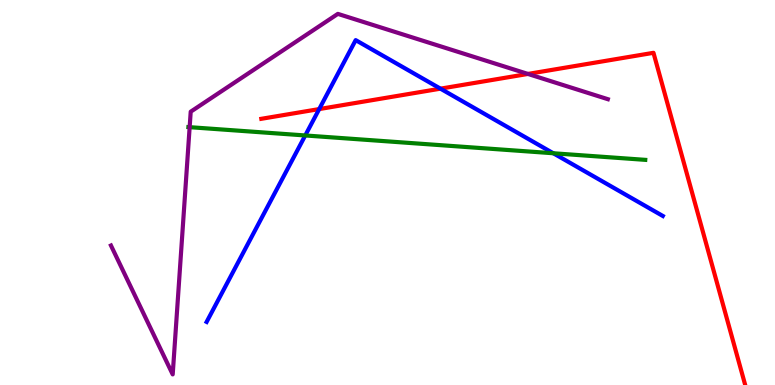[{'lines': ['blue', 'red'], 'intersections': [{'x': 4.12, 'y': 7.17}, {'x': 5.68, 'y': 7.7}]}, {'lines': ['green', 'red'], 'intersections': []}, {'lines': ['purple', 'red'], 'intersections': [{'x': 6.81, 'y': 8.08}]}, {'lines': ['blue', 'green'], 'intersections': [{'x': 3.94, 'y': 6.48}, {'x': 7.14, 'y': 6.02}]}, {'lines': ['blue', 'purple'], 'intersections': []}, {'lines': ['green', 'purple'], 'intersections': [{'x': 2.45, 'y': 6.7}]}]